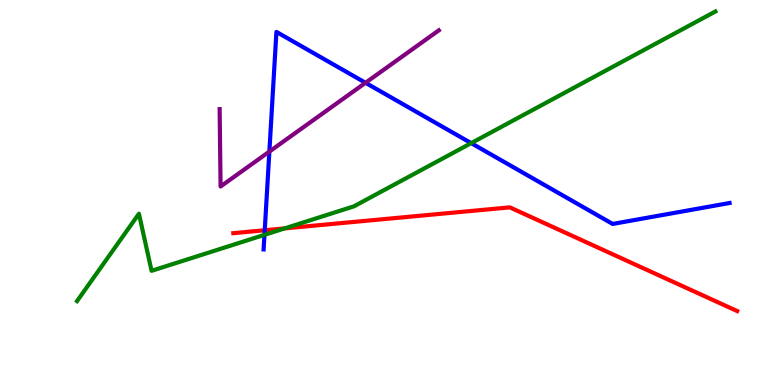[{'lines': ['blue', 'red'], 'intersections': [{'x': 3.42, 'y': 4.02}]}, {'lines': ['green', 'red'], 'intersections': [{'x': 3.67, 'y': 4.07}]}, {'lines': ['purple', 'red'], 'intersections': []}, {'lines': ['blue', 'green'], 'intersections': [{'x': 3.41, 'y': 3.9}, {'x': 6.08, 'y': 6.28}]}, {'lines': ['blue', 'purple'], 'intersections': [{'x': 3.48, 'y': 6.06}, {'x': 4.72, 'y': 7.85}]}, {'lines': ['green', 'purple'], 'intersections': []}]